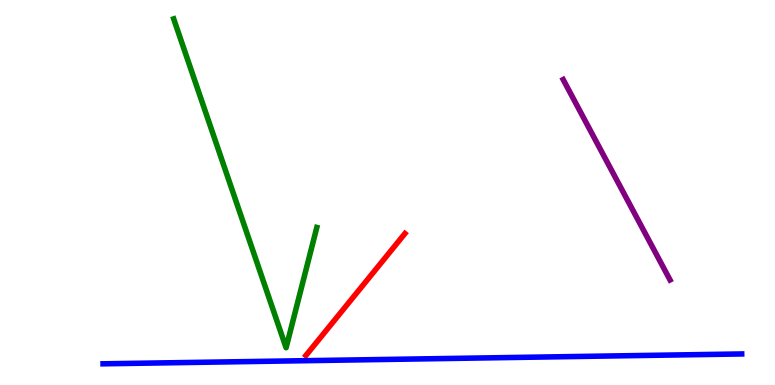[{'lines': ['blue', 'red'], 'intersections': []}, {'lines': ['green', 'red'], 'intersections': []}, {'lines': ['purple', 'red'], 'intersections': []}, {'lines': ['blue', 'green'], 'intersections': []}, {'lines': ['blue', 'purple'], 'intersections': []}, {'lines': ['green', 'purple'], 'intersections': []}]